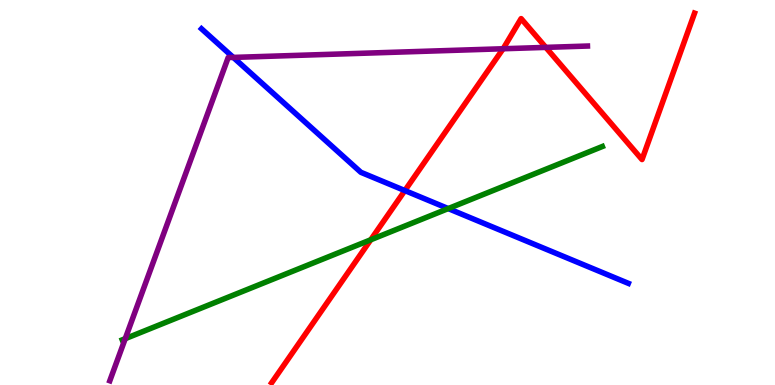[{'lines': ['blue', 'red'], 'intersections': [{'x': 5.22, 'y': 5.05}]}, {'lines': ['green', 'red'], 'intersections': [{'x': 4.78, 'y': 3.77}]}, {'lines': ['purple', 'red'], 'intersections': [{'x': 6.49, 'y': 8.73}, {'x': 7.04, 'y': 8.77}]}, {'lines': ['blue', 'green'], 'intersections': [{'x': 5.78, 'y': 4.58}]}, {'lines': ['blue', 'purple'], 'intersections': [{'x': 3.01, 'y': 8.51}]}, {'lines': ['green', 'purple'], 'intersections': [{'x': 1.62, 'y': 1.2}]}]